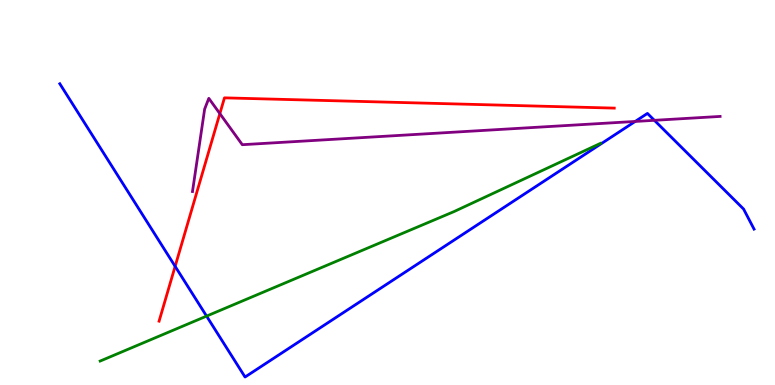[{'lines': ['blue', 'red'], 'intersections': [{'x': 2.26, 'y': 3.08}]}, {'lines': ['green', 'red'], 'intersections': []}, {'lines': ['purple', 'red'], 'intersections': [{'x': 2.84, 'y': 7.05}]}, {'lines': ['blue', 'green'], 'intersections': [{'x': 2.67, 'y': 1.79}]}, {'lines': ['blue', 'purple'], 'intersections': [{'x': 8.2, 'y': 6.85}, {'x': 8.44, 'y': 6.87}]}, {'lines': ['green', 'purple'], 'intersections': []}]